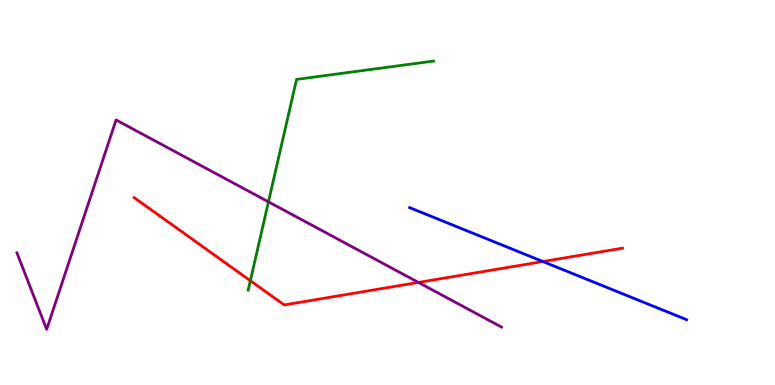[{'lines': ['blue', 'red'], 'intersections': [{'x': 7.0, 'y': 3.21}]}, {'lines': ['green', 'red'], 'intersections': [{'x': 3.23, 'y': 2.71}]}, {'lines': ['purple', 'red'], 'intersections': [{'x': 5.4, 'y': 2.66}]}, {'lines': ['blue', 'green'], 'intersections': []}, {'lines': ['blue', 'purple'], 'intersections': []}, {'lines': ['green', 'purple'], 'intersections': [{'x': 3.46, 'y': 4.76}]}]